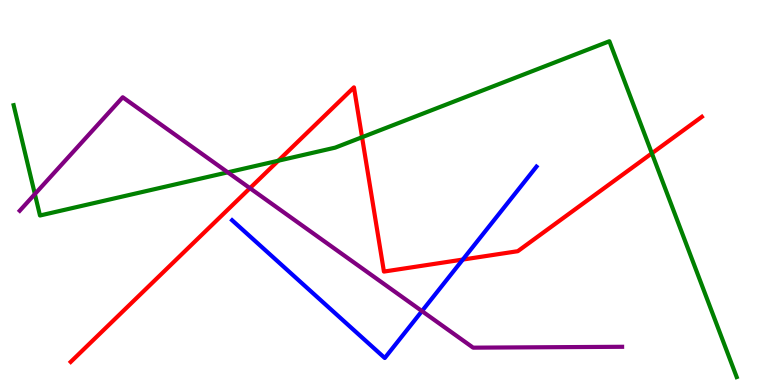[{'lines': ['blue', 'red'], 'intersections': [{'x': 5.97, 'y': 3.26}]}, {'lines': ['green', 'red'], 'intersections': [{'x': 3.59, 'y': 5.83}, {'x': 4.67, 'y': 6.44}, {'x': 8.41, 'y': 6.02}]}, {'lines': ['purple', 'red'], 'intersections': [{'x': 3.23, 'y': 5.11}]}, {'lines': ['blue', 'green'], 'intersections': []}, {'lines': ['blue', 'purple'], 'intersections': [{'x': 5.44, 'y': 1.92}]}, {'lines': ['green', 'purple'], 'intersections': [{'x': 0.45, 'y': 4.96}, {'x': 2.94, 'y': 5.52}]}]